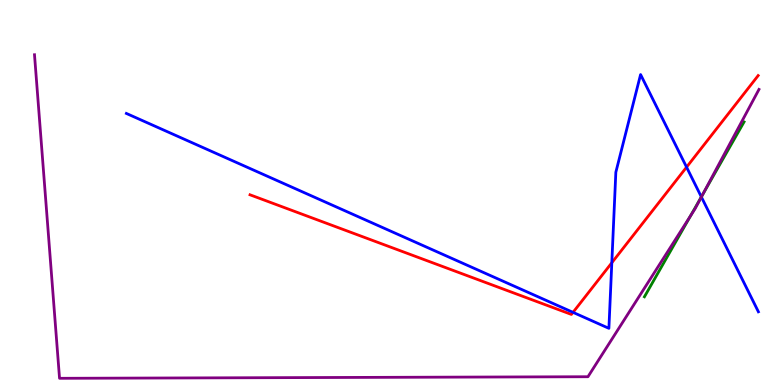[{'lines': ['blue', 'red'], 'intersections': [{'x': 7.39, 'y': 1.89}, {'x': 7.89, 'y': 3.18}, {'x': 8.86, 'y': 5.66}]}, {'lines': ['green', 'red'], 'intersections': []}, {'lines': ['purple', 'red'], 'intersections': []}, {'lines': ['blue', 'green'], 'intersections': [{'x': 9.05, 'y': 4.89}]}, {'lines': ['blue', 'purple'], 'intersections': [{'x': 9.05, 'y': 4.88}]}, {'lines': ['green', 'purple'], 'intersections': [{'x': 8.91, 'y': 4.4}, {'x': 9.06, 'y': 4.93}]}]